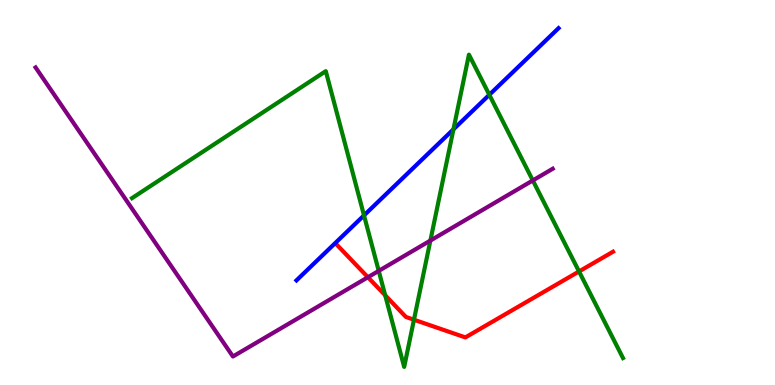[{'lines': ['blue', 'red'], 'intersections': []}, {'lines': ['green', 'red'], 'intersections': [{'x': 4.97, 'y': 2.33}, {'x': 5.34, 'y': 1.7}, {'x': 7.47, 'y': 2.95}]}, {'lines': ['purple', 'red'], 'intersections': [{'x': 4.75, 'y': 2.8}]}, {'lines': ['blue', 'green'], 'intersections': [{'x': 4.7, 'y': 4.41}, {'x': 5.85, 'y': 6.64}, {'x': 6.31, 'y': 7.54}]}, {'lines': ['blue', 'purple'], 'intersections': []}, {'lines': ['green', 'purple'], 'intersections': [{'x': 4.89, 'y': 2.96}, {'x': 5.55, 'y': 3.75}, {'x': 6.87, 'y': 5.31}]}]